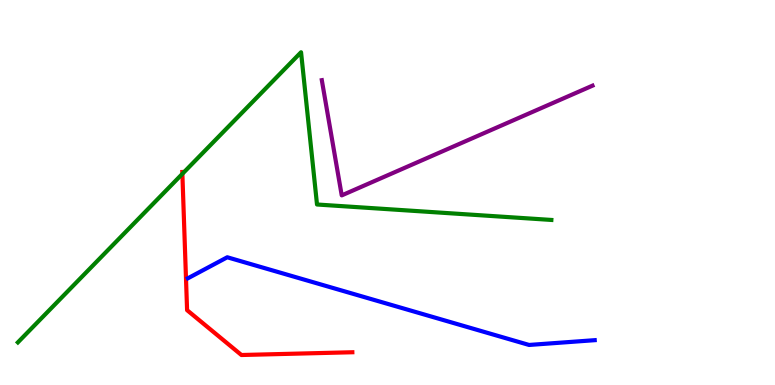[{'lines': ['blue', 'red'], 'intersections': []}, {'lines': ['green', 'red'], 'intersections': [{'x': 2.35, 'y': 5.48}]}, {'lines': ['purple', 'red'], 'intersections': []}, {'lines': ['blue', 'green'], 'intersections': []}, {'lines': ['blue', 'purple'], 'intersections': []}, {'lines': ['green', 'purple'], 'intersections': []}]